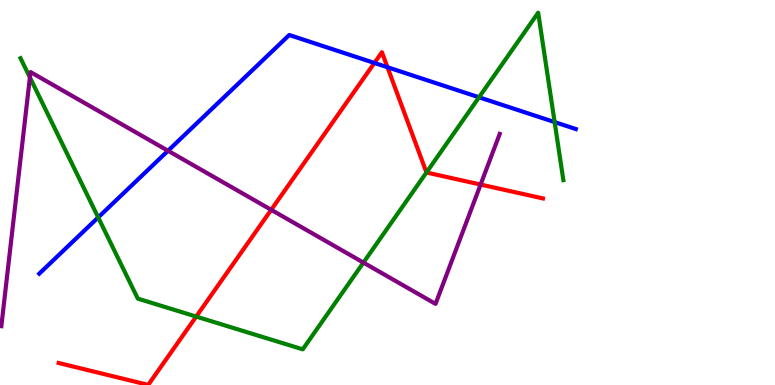[{'lines': ['blue', 'red'], 'intersections': [{'x': 4.83, 'y': 8.37}, {'x': 5.0, 'y': 8.25}]}, {'lines': ['green', 'red'], 'intersections': [{'x': 2.53, 'y': 1.78}, {'x': 5.5, 'y': 5.52}]}, {'lines': ['purple', 'red'], 'intersections': [{'x': 3.5, 'y': 4.55}, {'x': 6.2, 'y': 5.21}]}, {'lines': ['blue', 'green'], 'intersections': [{'x': 1.27, 'y': 4.35}, {'x': 6.18, 'y': 7.47}, {'x': 7.16, 'y': 6.83}]}, {'lines': ['blue', 'purple'], 'intersections': [{'x': 2.17, 'y': 6.08}]}, {'lines': ['green', 'purple'], 'intersections': [{'x': 0.386, 'y': 7.99}, {'x': 4.69, 'y': 3.18}]}]